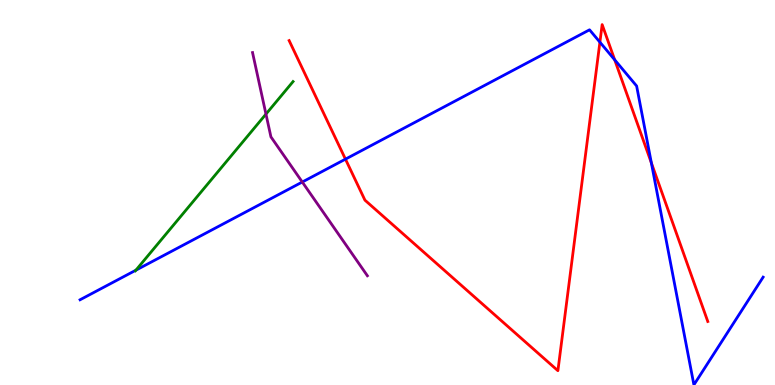[{'lines': ['blue', 'red'], 'intersections': [{'x': 4.46, 'y': 5.87}, {'x': 7.74, 'y': 8.9}, {'x': 7.93, 'y': 8.45}, {'x': 8.4, 'y': 5.77}]}, {'lines': ['green', 'red'], 'intersections': []}, {'lines': ['purple', 'red'], 'intersections': []}, {'lines': ['blue', 'green'], 'intersections': [{'x': 1.75, 'y': 2.98}]}, {'lines': ['blue', 'purple'], 'intersections': [{'x': 3.9, 'y': 5.27}]}, {'lines': ['green', 'purple'], 'intersections': [{'x': 3.43, 'y': 7.04}]}]